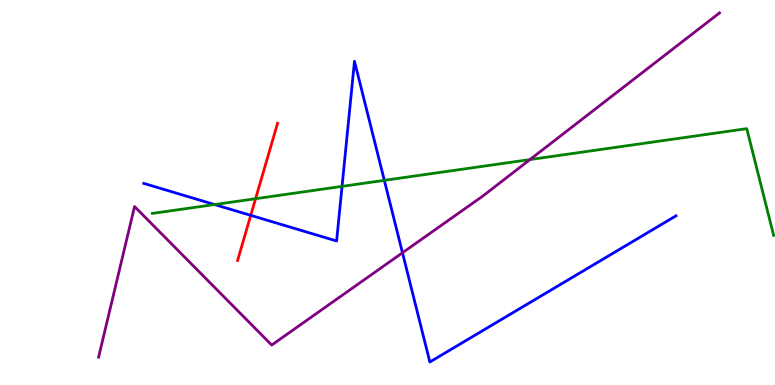[{'lines': ['blue', 'red'], 'intersections': [{'x': 3.24, 'y': 4.41}]}, {'lines': ['green', 'red'], 'intersections': [{'x': 3.3, 'y': 4.84}]}, {'lines': ['purple', 'red'], 'intersections': []}, {'lines': ['blue', 'green'], 'intersections': [{'x': 2.77, 'y': 4.69}, {'x': 4.41, 'y': 5.16}, {'x': 4.96, 'y': 5.32}]}, {'lines': ['blue', 'purple'], 'intersections': [{'x': 5.19, 'y': 3.43}]}, {'lines': ['green', 'purple'], 'intersections': [{'x': 6.84, 'y': 5.86}]}]